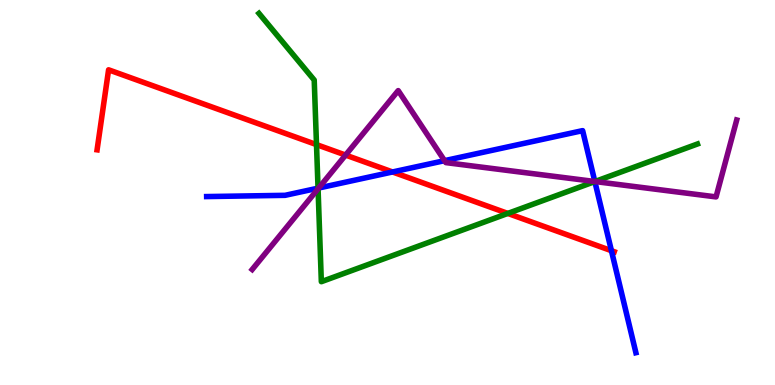[{'lines': ['blue', 'red'], 'intersections': [{'x': 5.07, 'y': 5.53}, {'x': 7.89, 'y': 3.49}]}, {'lines': ['green', 'red'], 'intersections': [{'x': 4.08, 'y': 6.24}, {'x': 6.55, 'y': 4.46}]}, {'lines': ['purple', 'red'], 'intersections': [{'x': 4.46, 'y': 5.97}]}, {'lines': ['blue', 'green'], 'intersections': [{'x': 4.1, 'y': 5.11}, {'x': 7.68, 'y': 5.28}]}, {'lines': ['blue', 'purple'], 'intersections': [{'x': 4.11, 'y': 5.12}, {'x': 5.74, 'y': 5.83}, {'x': 7.68, 'y': 5.29}]}, {'lines': ['green', 'purple'], 'intersections': [{'x': 4.1, 'y': 5.1}, {'x': 7.68, 'y': 5.29}]}]